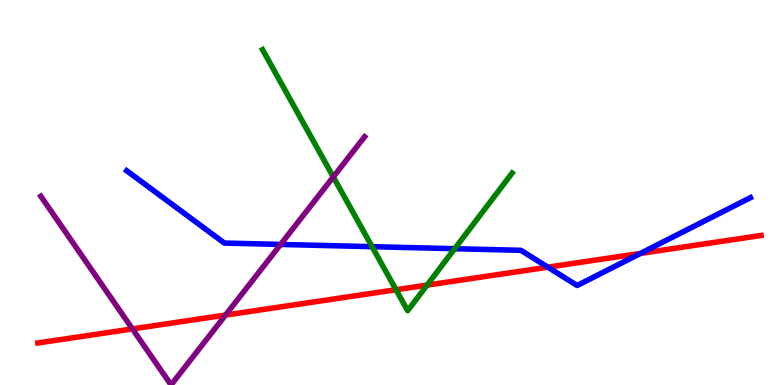[{'lines': ['blue', 'red'], 'intersections': [{'x': 7.07, 'y': 3.06}, {'x': 8.26, 'y': 3.42}]}, {'lines': ['green', 'red'], 'intersections': [{'x': 5.11, 'y': 2.47}, {'x': 5.51, 'y': 2.59}]}, {'lines': ['purple', 'red'], 'intersections': [{'x': 1.71, 'y': 1.46}, {'x': 2.91, 'y': 1.82}]}, {'lines': ['blue', 'green'], 'intersections': [{'x': 4.8, 'y': 3.59}, {'x': 5.87, 'y': 3.54}]}, {'lines': ['blue', 'purple'], 'intersections': [{'x': 3.62, 'y': 3.65}]}, {'lines': ['green', 'purple'], 'intersections': [{'x': 4.3, 'y': 5.4}]}]